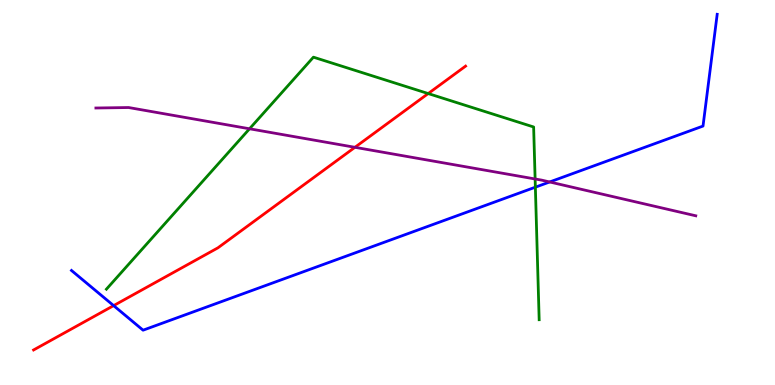[{'lines': ['blue', 'red'], 'intersections': [{'x': 1.47, 'y': 2.06}]}, {'lines': ['green', 'red'], 'intersections': [{'x': 5.53, 'y': 7.57}]}, {'lines': ['purple', 'red'], 'intersections': [{'x': 4.58, 'y': 6.17}]}, {'lines': ['blue', 'green'], 'intersections': [{'x': 6.91, 'y': 5.14}]}, {'lines': ['blue', 'purple'], 'intersections': [{'x': 7.09, 'y': 5.27}]}, {'lines': ['green', 'purple'], 'intersections': [{'x': 3.22, 'y': 6.66}, {'x': 6.9, 'y': 5.35}]}]